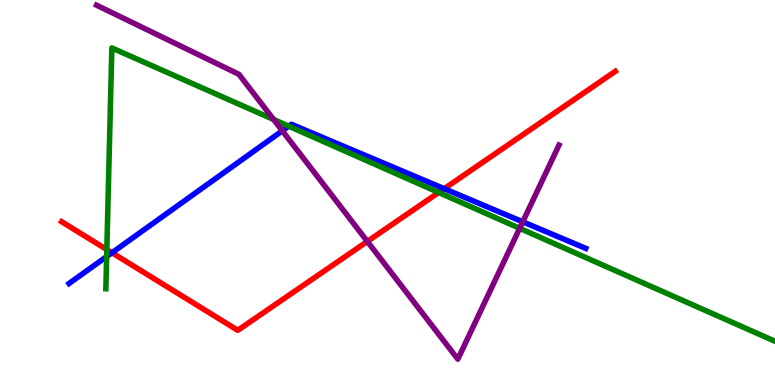[{'lines': ['blue', 'red'], 'intersections': [{'x': 1.44, 'y': 3.44}, {'x': 5.73, 'y': 5.1}]}, {'lines': ['green', 'red'], 'intersections': [{'x': 1.38, 'y': 3.52}, {'x': 5.66, 'y': 5.0}]}, {'lines': ['purple', 'red'], 'intersections': [{'x': 4.74, 'y': 3.73}]}, {'lines': ['blue', 'green'], 'intersections': [{'x': 1.38, 'y': 3.34}, {'x': 3.73, 'y': 6.72}]}, {'lines': ['blue', 'purple'], 'intersections': [{'x': 3.64, 'y': 6.6}, {'x': 6.75, 'y': 4.24}]}, {'lines': ['green', 'purple'], 'intersections': [{'x': 3.53, 'y': 6.9}, {'x': 6.71, 'y': 4.07}]}]